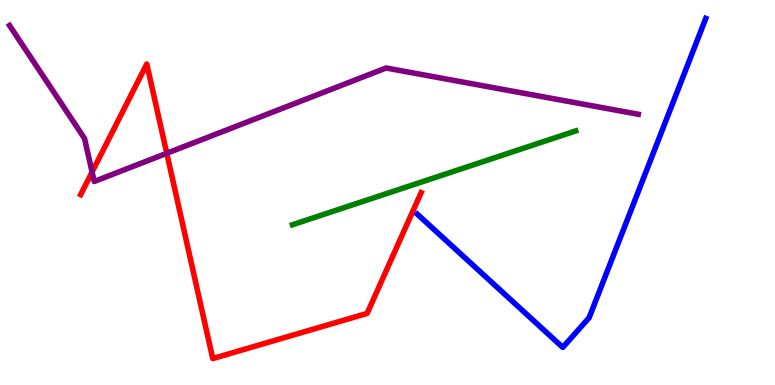[{'lines': ['blue', 'red'], 'intersections': []}, {'lines': ['green', 'red'], 'intersections': []}, {'lines': ['purple', 'red'], 'intersections': [{'x': 1.19, 'y': 5.53}, {'x': 2.15, 'y': 6.02}]}, {'lines': ['blue', 'green'], 'intersections': []}, {'lines': ['blue', 'purple'], 'intersections': []}, {'lines': ['green', 'purple'], 'intersections': []}]